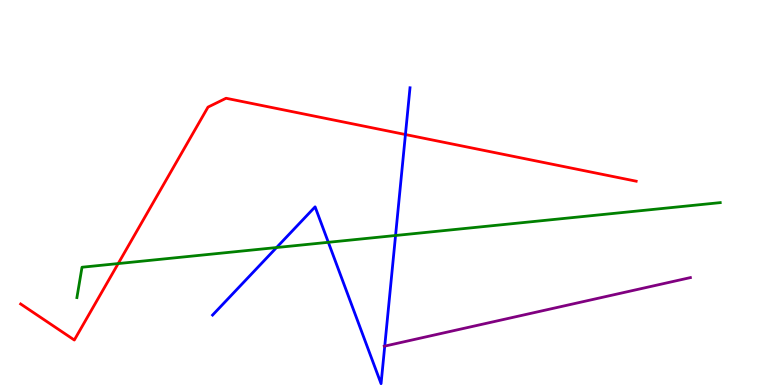[{'lines': ['blue', 'red'], 'intersections': [{'x': 5.23, 'y': 6.51}]}, {'lines': ['green', 'red'], 'intersections': [{'x': 1.53, 'y': 3.15}]}, {'lines': ['purple', 'red'], 'intersections': []}, {'lines': ['blue', 'green'], 'intersections': [{'x': 3.57, 'y': 3.57}, {'x': 4.24, 'y': 3.71}, {'x': 5.1, 'y': 3.88}]}, {'lines': ['blue', 'purple'], 'intersections': [{'x': 4.96, 'y': 1.01}]}, {'lines': ['green', 'purple'], 'intersections': []}]